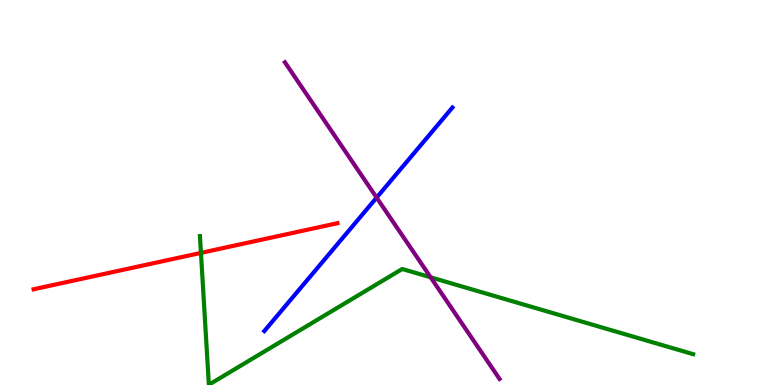[{'lines': ['blue', 'red'], 'intersections': []}, {'lines': ['green', 'red'], 'intersections': [{'x': 2.59, 'y': 3.43}]}, {'lines': ['purple', 'red'], 'intersections': []}, {'lines': ['blue', 'green'], 'intersections': []}, {'lines': ['blue', 'purple'], 'intersections': [{'x': 4.86, 'y': 4.87}]}, {'lines': ['green', 'purple'], 'intersections': [{'x': 5.56, 'y': 2.8}]}]